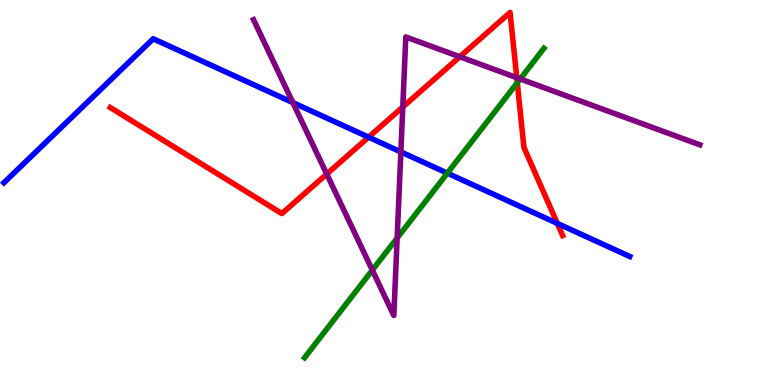[{'lines': ['blue', 'red'], 'intersections': [{'x': 4.76, 'y': 6.44}, {'x': 7.19, 'y': 4.2}]}, {'lines': ['green', 'red'], 'intersections': [{'x': 6.67, 'y': 7.85}]}, {'lines': ['purple', 'red'], 'intersections': [{'x': 4.22, 'y': 5.48}, {'x': 5.2, 'y': 7.22}, {'x': 5.93, 'y': 8.53}, {'x': 6.67, 'y': 7.98}]}, {'lines': ['blue', 'green'], 'intersections': [{'x': 5.77, 'y': 5.5}]}, {'lines': ['blue', 'purple'], 'intersections': [{'x': 3.78, 'y': 7.34}, {'x': 5.17, 'y': 6.05}]}, {'lines': ['green', 'purple'], 'intersections': [{'x': 4.8, 'y': 2.98}, {'x': 5.12, 'y': 3.82}, {'x': 6.71, 'y': 7.95}]}]